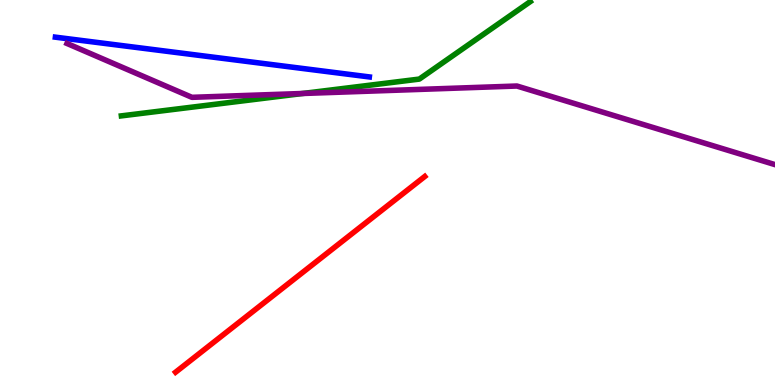[{'lines': ['blue', 'red'], 'intersections': []}, {'lines': ['green', 'red'], 'intersections': []}, {'lines': ['purple', 'red'], 'intersections': []}, {'lines': ['blue', 'green'], 'intersections': []}, {'lines': ['blue', 'purple'], 'intersections': []}, {'lines': ['green', 'purple'], 'intersections': [{'x': 3.91, 'y': 7.57}]}]